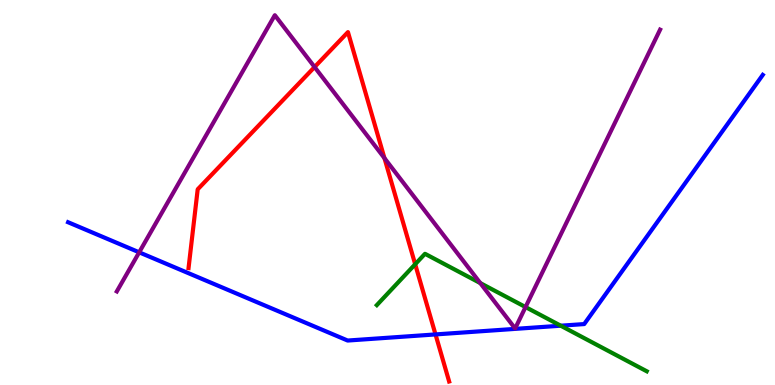[{'lines': ['blue', 'red'], 'intersections': [{'x': 5.62, 'y': 1.31}]}, {'lines': ['green', 'red'], 'intersections': [{'x': 5.36, 'y': 3.14}]}, {'lines': ['purple', 'red'], 'intersections': [{'x': 4.06, 'y': 8.26}, {'x': 4.96, 'y': 5.89}]}, {'lines': ['blue', 'green'], 'intersections': [{'x': 7.24, 'y': 1.54}]}, {'lines': ['blue', 'purple'], 'intersections': [{'x': 1.8, 'y': 3.45}]}, {'lines': ['green', 'purple'], 'intersections': [{'x': 6.2, 'y': 2.65}, {'x': 6.78, 'y': 2.02}]}]